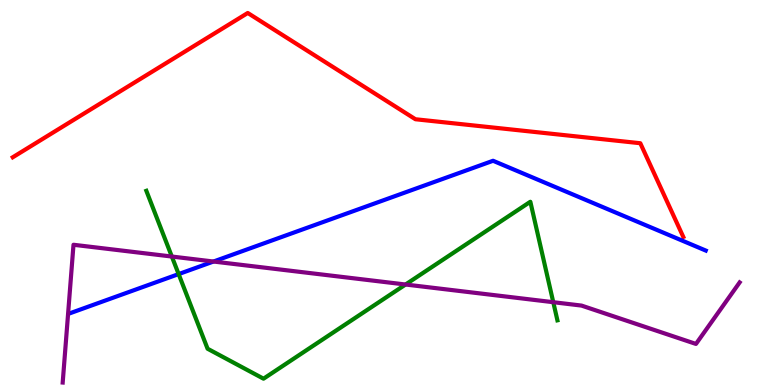[{'lines': ['blue', 'red'], 'intersections': []}, {'lines': ['green', 'red'], 'intersections': []}, {'lines': ['purple', 'red'], 'intersections': []}, {'lines': ['blue', 'green'], 'intersections': [{'x': 2.31, 'y': 2.88}]}, {'lines': ['blue', 'purple'], 'intersections': [{'x': 2.75, 'y': 3.21}]}, {'lines': ['green', 'purple'], 'intersections': [{'x': 2.22, 'y': 3.34}, {'x': 5.23, 'y': 2.61}, {'x': 7.14, 'y': 2.15}]}]